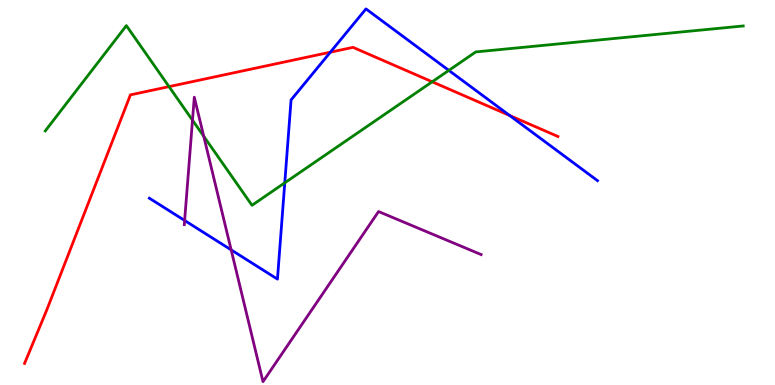[{'lines': ['blue', 'red'], 'intersections': [{'x': 4.26, 'y': 8.64}, {'x': 6.58, 'y': 7.0}]}, {'lines': ['green', 'red'], 'intersections': [{'x': 2.18, 'y': 7.75}, {'x': 5.58, 'y': 7.88}]}, {'lines': ['purple', 'red'], 'intersections': []}, {'lines': ['blue', 'green'], 'intersections': [{'x': 3.67, 'y': 5.25}, {'x': 5.79, 'y': 8.17}]}, {'lines': ['blue', 'purple'], 'intersections': [{'x': 2.38, 'y': 4.27}, {'x': 2.98, 'y': 3.51}]}, {'lines': ['green', 'purple'], 'intersections': [{'x': 2.48, 'y': 6.88}, {'x': 2.63, 'y': 6.46}]}]